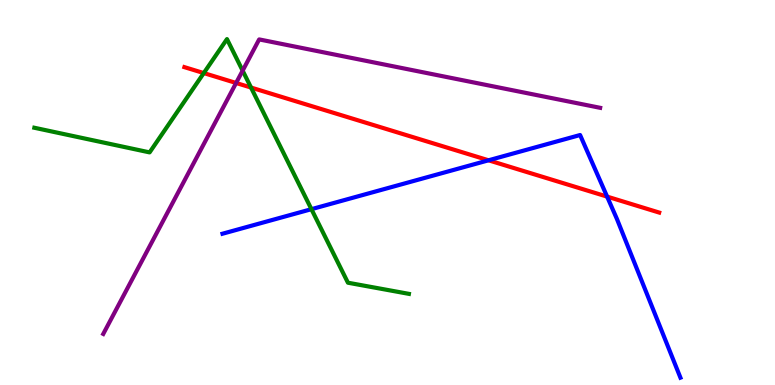[{'lines': ['blue', 'red'], 'intersections': [{'x': 6.3, 'y': 5.84}, {'x': 7.83, 'y': 4.89}]}, {'lines': ['green', 'red'], 'intersections': [{'x': 2.63, 'y': 8.1}, {'x': 3.24, 'y': 7.73}]}, {'lines': ['purple', 'red'], 'intersections': [{'x': 3.05, 'y': 7.84}]}, {'lines': ['blue', 'green'], 'intersections': [{'x': 4.02, 'y': 4.57}]}, {'lines': ['blue', 'purple'], 'intersections': []}, {'lines': ['green', 'purple'], 'intersections': [{'x': 3.13, 'y': 8.16}]}]